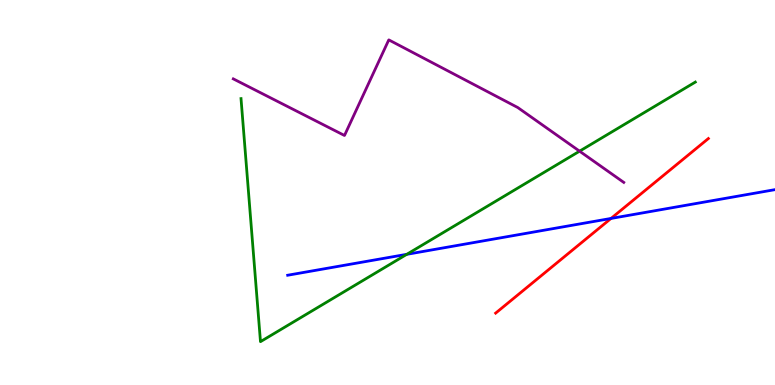[{'lines': ['blue', 'red'], 'intersections': [{'x': 7.88, 'y': 4.33}]}, {'lines': ['green', 'red'], 'intersections': []}, {'lines': ['purple', 'red'], 'intersections': []}, {'lines': ['blue', 'green'], 'intersections': [{'x': 5.25, 'y': 3.39}]}, {'lines': ['blue', 'purple'], 'intersections': []}, {'lines': ['green', 'purple'], 'intersections': [{'x': 7.48, 'y': 6.07}]}]